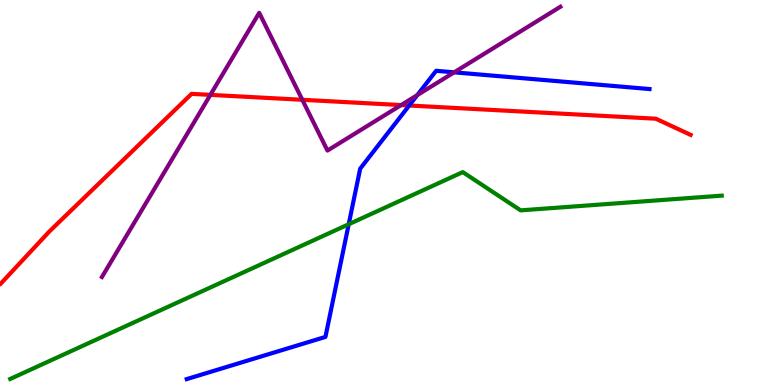[{'lines': ['blue', 'red'], 'intersections': [{'x': 5.28, 'y': 7.26}]}, {'lines': ['green', 'red'], 'intersections': []}, {'lines': ['purple', 'red'], 'intersections': [{'x': 2.71, 'y': 7.54}, {'x': 3.9, 'y': 7.41}, {'x': 5.18, 'y': 7.27}]}, {'lines': ['blue', 'green'], 'intersections': [{'x': 4.5, 'y': 4.18}]}, {'lines': ['blue', 'purple'], 'intersections': [{'x': 5.38, 'y': 7.53}, {'x': 5.86, 'y': 8.12}]}, {'lines': ['green', 'purple'], 'intersections': []}]